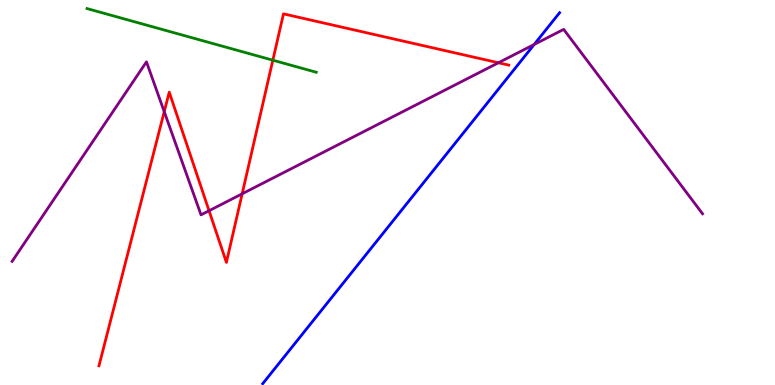[{'lines': ['blue', 'red'], 'intersections': []}, {'lines': ['green', 'red'], 'intersections': [{'x': 3.52, 'y': 8.44}]}, {'lines': ['purple', 'red'], 'intersections': [{'x': 2.12, 'y': 7.1}, {'x': 2.7, 'y': 4.53}, {'x': 3.12, 'y': 4.97}, {'x': 6.43, 'y': 8.37}]}, {'lines': ['blue', 'green'], 'intersections': []}, {'lines': ['blue', 'purple'], 'intersections': [{'x': 6.89, 'y': 8.84}]}, {'lines': ['green', 'purple'], 'intersections': []}]